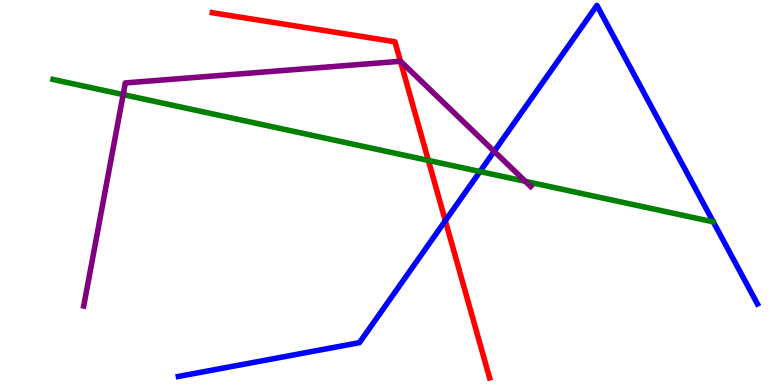[{'lines': ['blue', 'red'], 'intersections': [{'x': 5.75, 'y': 4.27}]}, {'lines': ['green', 'red'], 'intersections': [{'x': 5.53, 'y': 5.83}]}, {'lines': ['purple', 'red'], 'intersections': [{'x': 5.17, 'y': 8.41}]}, {'lines': ['blue', 'green'], 'intersections': [{'x': 6.19, 'y': 5.54}]}, {'lines': ['blue', 'purple'], 'intersections': [{'x': 6.38, 'y': 6.07}]}, {'lines': ['green', 'purple'], 'intersections': [{'x': 1.59, 'y': 7.54}, {'x': 6.78, 'y': 5.29}]}]